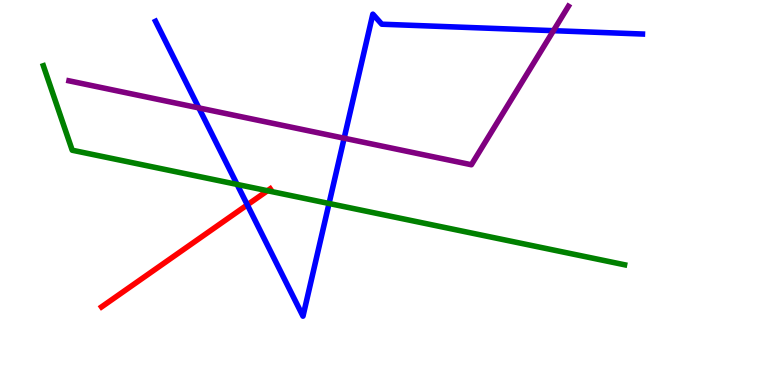[{'lines': ['blue', 'red'], 'intersections': [{'x': 3.19, 'y': 4.68}]}, {'lines': ['green', 'red'], 'intersections': [{'x': 3.45, 'y': 5.05}]}, {'lines': ['purple', 'red'], 'intersections': []}, {'lines': ['blue', 'green'], 'intersections': [{'x': 3.06, 'y': 5.21}, {'x': 4.25, 'y': 4.71}]}, {'lines': ['blue', 'purple'], 'intersections': [{'x': 2.57, 'y': 7.2}, {'x': 4.44, 'y': 6.41}, {'x': 7.14, 'y': 9.2}]}, {'lines': ['green', 'purple'], 'intersections': []}]